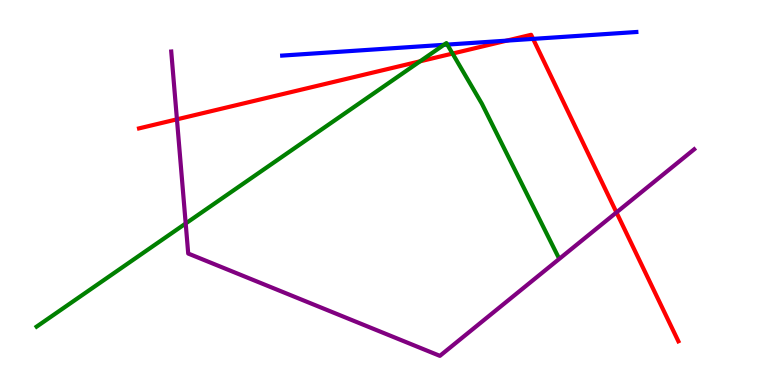[{'lines': ['blue', 'red'], 'intersections': [{'x': 6.54, 'y': 8.94}, {'x': 6.88, 'y': 8.99}]}, {'lines': ['green', 'red'], 'intersections': [{'x': 5.42, 'y': 8.41}, {'x': 5.84, 'y': 8.61}]}, {'lines': ['purple', 'red'], 'intersections': [{'x': 2.28, 'y': 6.9}, {'x': 7.95, 'y': 4.48}]}, {'lines': ['blue', 'green'], 'intersections': [{'x': 5.73, 'y': 8.84}, {'x': 5.77, 'y': 8.84}]}, {'lines': ['blue', 'purple'], 'intersections': []}, {'lines': ['green', 'purple'], 'intersections': [{'x': 2.4, 'y': 4.2}]}]